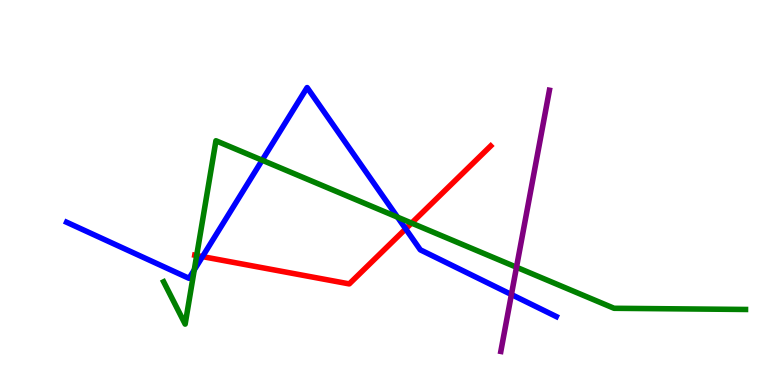[{'lines': ['blue', 'red'], 'intersections': [{'x': 2.61, 'y': 3.33}, {'x': 5.23, 'y': 4.06}]}, {'lines': ['green', 'red'], 'intersections': [{'x': 2.54, 'y': 3.36}, {'x': 5.31, 'y': 4.21}]}, {'lines': ['purple', 'red'], 'intersections': []}, {'lines': ['blue', 'green'], 'intersections': [{'x': 2.51, 'y': 2.99}, {'x': 3.38, 'y': 5.84}, {'x': 5.13, 'y': 4.36}]}, {'lines': ['blue', 'purple'], 'intersections': [{'x': 6.6, 'y': 2.35}]}, {'lines': ['green', 'purple'], 'intersections': [{'x': 6.66, 'y': 3.06}]}]